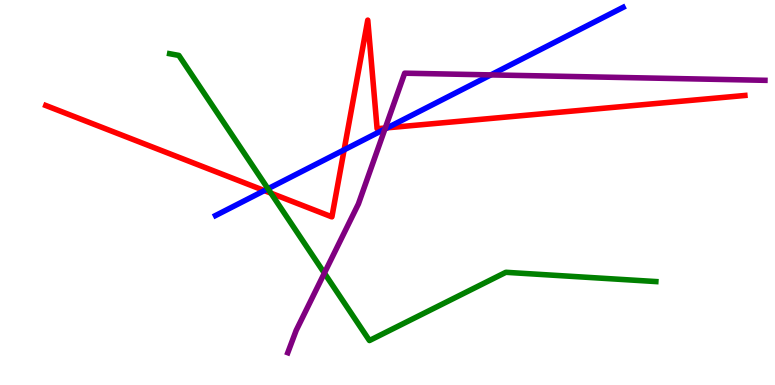[{'lines': ['blue', 'red'], 'intersections': [{'x': 3.41, 'y': 5.05}, {'x': 4.44, 'y': 6.11}, {'x': 5.0, 'y': 6.68}]}, {'lines': ['green', 'red'], 'intersections': [{'x': 3.5, 'y': 4.98}]}, {'lines': ['purple', 'red'], 'intersections': [{'x': 4.97, 'y': 6.68}]}, {'lines': ['blue', 'green'], 'intersections': [{'x': 3.46, 'y': 5.1}]}, {'lines': ['blue', 'purple'], 'intersections': [{'x': 4.97, 'y': 6.65}, {'x': 6.33, 'y': 8.05}]}, {'lines': ['green', 'purple'], 'intersections': [{'x': 4.19, 'y': 2.91}]}]